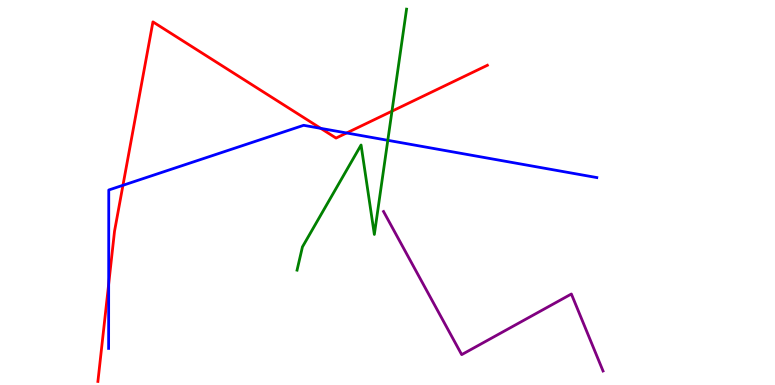[{'lines': ['blue', 'red'], 'intersections': [{'x': 1.4, 'y': 2.62}, {'x': 1.59, 'y': 5.19}, {'x': 4.14, 'y': 6.67}, {'x': 4.47, 'y': 6.55}]}, {'lines': ['green', 'red'], 'intersections': [{'x': 5.06, 'y': 7.11}]}, {'lines': ['purple', 'red'], 'intersections': []}, {'lines': ['blue', 'green'], 'intersections': [{'x': 5.0, 'y': 6.36}]}, {'lines': ['blue', 'purple'], 'intersections': []}, {'lines': ['green', 'purple'], 'intersections': []}]